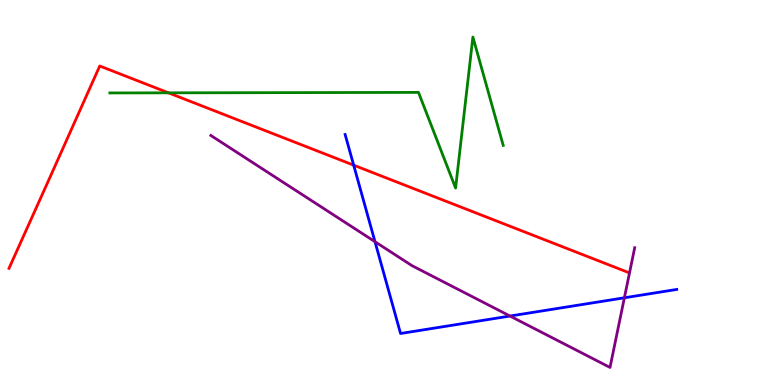[{'lines': ['blue', 'red'], 'intersections': [{'x': 4.56, 'y': 5.71}]}, {'lines': ['green', 'red'], 'intersections': [{'x': 2.17, 'y': 7.59}]}, {'lines': ['purple', 'red'], 'intersections': []}, {'lines': ['blue', 'green'], 'intersections': []}, {'lines': ['blue', 'purple'], 'intersections': [{'x': 4.84, 'y': 3.72}, {'x': 6.58, 'y': 1.79}, {'x': 8.06, 'y': 2.27}]}, {'lines': ['green', 'purple'], 'intersections': []}]